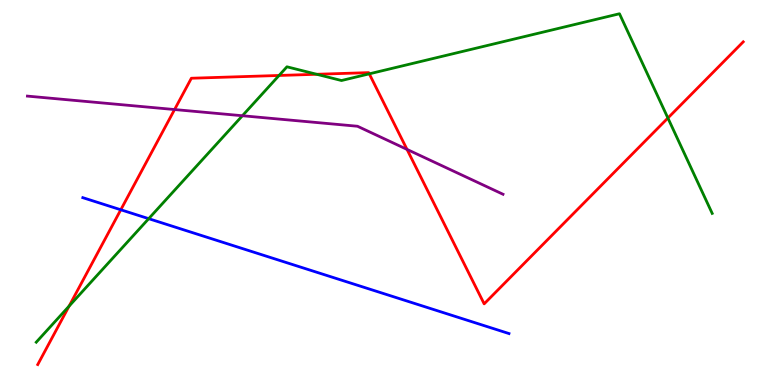[{'lines': ['blue', 'red'], 'intersections': [{'x': 1.56, 'y': 4.55}]}, {'lines': ['green', 'red'], 'intersections': [{'x': 0.892, 'y': 2.05}, {'x': 3.6, 'y': 8.04}, {'x': 4.09, 'y': 8.07}, {'x': 4.76, 'y': 8.08}, {'x': 8.62, 'y': 6.93}]}, {'lines': ['purple', 'red'], 'intersections': [{'x': 2.25, 'y': 7.15}, {'x': 5.25, 'y': 6.12}]}, {'lines': ['blue', 'green'], 'intersections': [{'x': 1.92, 'y': 4.32}]}, {'lines': ['blue', 'purple'], 'intersections': []}, {'lines': ['green', 'purple'], 'intersections': [{'x': 3.13, 'y': 6.99}]}]